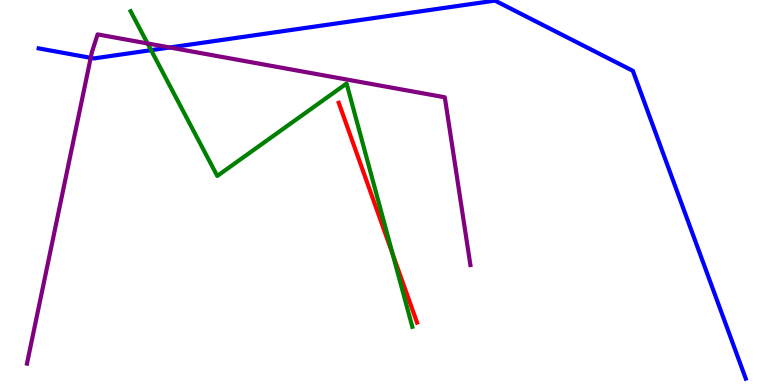[{'lines': ['blue', 'red'], 'intersections': []}, {'lines': ['green', 'red'], 'intersections': [{'x': 5.07, 'y': 3.39}]}, {'lines': ['purple', 'red'], 'intersections': []}, {'lines': ['blue', 'green'], 'intersections': [{'x': 1.95, 'y': 8.7}]}, {'lines': ['blue', 'purple'], 'intersections': [{'x': 1.17, 'y': 8.5}, {'x': 2.19, 'y': 8.77}]}, {'lines': ['green', 'purple'], 'intersections': [{'x': 1.9, 'y': 8.87}]}]